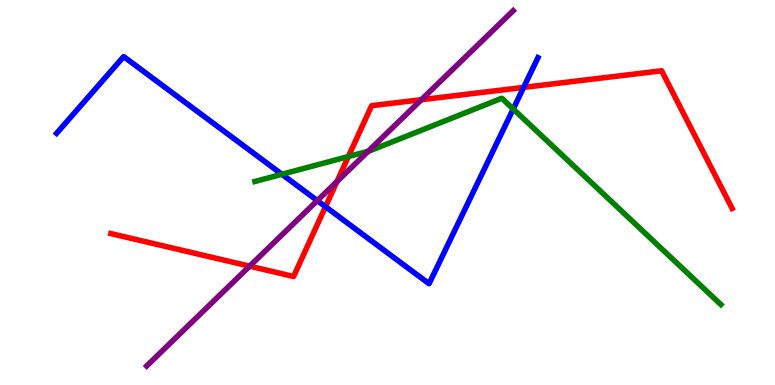[{'lines': ['blue', 'red'], 'intersections': [{'x': 4.2, 'y': 4.63}, {'x': 6.76, 'y': 7.73}]}, {'lines': ['green', 'red'], 'intersections': [{'x': 4.5, 'y': 5.93}]}, {'lines': ['purple', 'red'], 'intersections': [{'x': 3.22, 'y': 3.09}, {'x': 4.35, 'y': 5.28}, {'x': 5.44, 'y': 7.41}]}, {'lines': ['blue', 'green'], 'intersections': [{'x': 3.64, 'y': 5.47}, {'x': 6.62, 'y': 7.17}]}, {'lines': ['blue', 'purple'], 'intersections': [{'x': 4.09, 'y': 4.79}]}, {'lines': ['green', 'purple'], 'intersections': [{'x': 4.75, 'y': 6.07}]}]